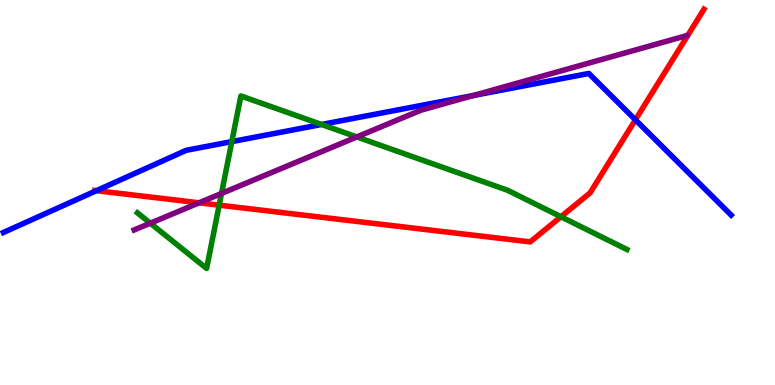[{'lines': ['blue', 'red'], 'intersections': [{'x': 1.24, 'y': 5.05}, {'x': 8.2, 'y': 6.89}]}, {'lines': ['green', 'red'], 'intersections': [{'x': 2.83, 'y': 4.67}, {'x': 7.24, 'y': 4.37}]}, {'lines': ['purple', 'red'], 'intersections': [{'x': 2.57, 'y': 4.73}]}, {'lines': ['blue', 'green'], 'intersections': [{'x': 2.99, 'y': 6.32}, {'x': 4.15, 'y': 6.77}]}, {'lines': ['blue', 'purple'], 'intersections': [{'x': 6.11, 'y': 7.52}]}, {'lines': ['green', 'purple'], 'intersections': [{'x': 1.94, 'y': 4.2}, {'x': 2.86, 'y': 4.98}, {'x': 4.6, 'y': 6.44}]}]